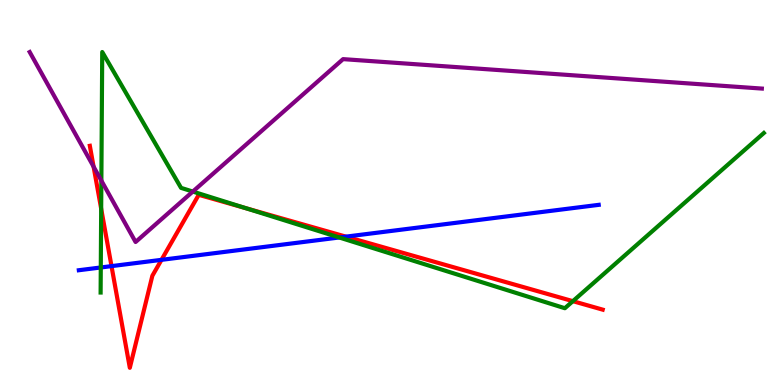[{'lines': ['blue', 'red'], 'intersections': [{'x': 1.44, 'y': 3.09}, {'x': 2.08, 'y': 3.25}, {'x': 4.46, 'y': 3.85}]}, {'lines': ['green', 'red'], 'intersections': [{'x': 1.31, 'y': 4.58}, {'x': 3.17, 'y': 4.59}, {'x': 7.39, 'y': 2.18}]}, {'lines': ['purple', 'red'], 'intersections': [{'x': 1.21, 'y': 5.67}]}, {'lines': ['blue', 'green'], 'intersections': [{'x': 1.3, 'y': 3.05}, {'x': 4.38, 'y': 3.83}]}, {'lines': ['blue', 'purple'], 'intersections': []}, {'lines': ['green', 'purple'], 'intersections': [{'x': 1.31, 'y': 5.31}, {'x': 2.49, 'y': 5.02}]}]